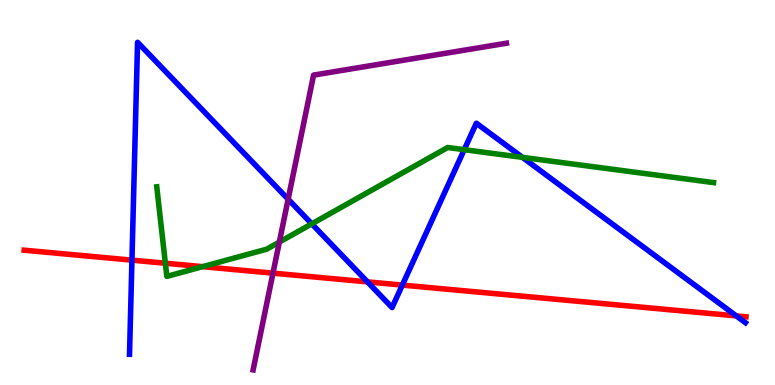[{'lines': ['blue', 'red'], 'intersections': [{'x': 1.7, 'y': 3.24}, {'x': 4.74, 'y': 2.68}, {'x': 5.19, 'y': 2.6}, {'x': 9.5, 'y': 1.79}]}, {'lines': ['green', 'red'], 'intersections': [{'x': 2.13, 'y': 3.16}, {'x': 2.61, 'y': 3.07}]}, {'lines': ['purple', 'red'], 'intersections': [{'x': 3.52, 'y': 2.91}]}, {'lines': ['blue', 'green'], 'intersections': [{'x': 4.02, 'y': 4.19}, {'x': 5.99, 'y': 6.11}, {'x': 6.74, 'y': 5.91}]}, {'lines': ['blue', 'purple'], 'intersections': [{'x': 3.72, 'y': 4.83}]}, {'lines': ['green', 'purple'], 'intersections': [{'x': 3.6, 'y': 3.71}]}]